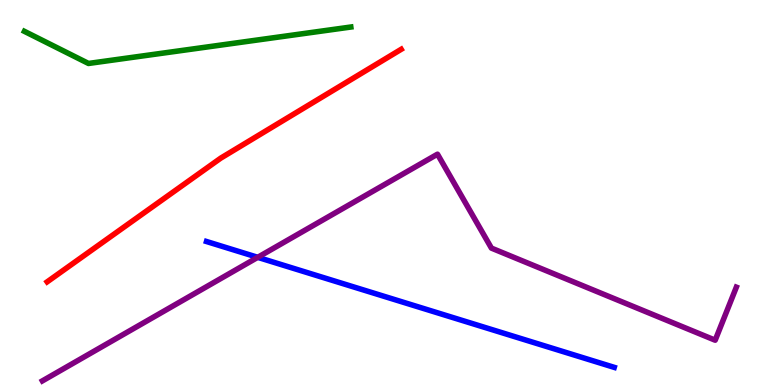[{'lines': ['blue', 'red'], 'intersections': []}, {'lines': ['green', 'red'], 'intersections': []}, {'lines': ['purple', 'red'], 'intersections': []}, {'lines': ['blue', 'green'], 'intersections': []}, {'lines': ['blue', 'purple'], 'intersections': [{'x': 3.33, 'y': 3.32}]}, {'lines': ['green', 'purple'], 'intersections': []}]